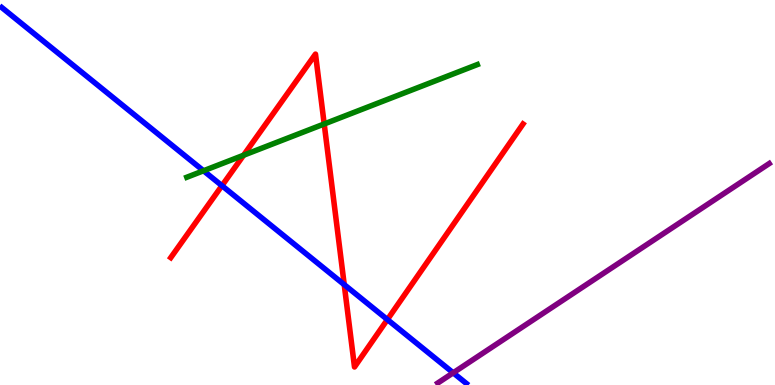[{'lines': ['blue', 'red'], 'intersections': [{'x': 2.86, 'y': 5.18}, {'x': 4.44, 'y': 2.61}, {'x': 5.0, 'y': 1.7}]}, {'lines': ['green', 'red'], 'intersections': [{'x': 3.14, 'y': 5.97}, {'x': 4.18, 'y': 6.78}]}, {'lines': ['purple', 'red'], 'intersections': []}, {'lines': ['blue', 'green'], 'intersections': [{'x': 2.63, 'y': 5.56}]}, {'lines': ['blue', 'purple'], 'intersections': [{'x': 5.85, 'y': 0.317}]}, {'lines': ['green', 'purple'], 'intersections': []}]